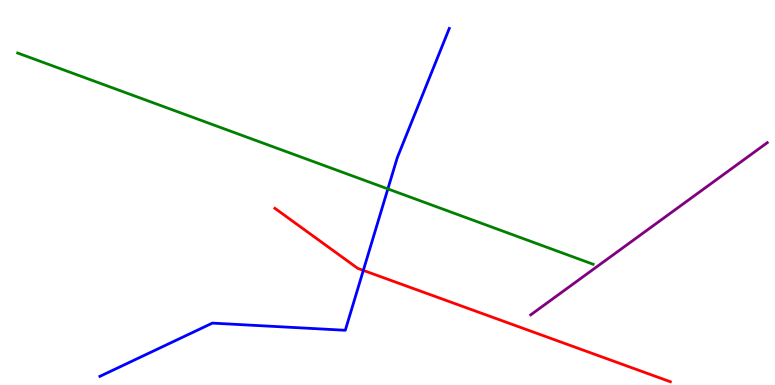[{'lines': ['blue', 'red'], 'intersections': [{'x': 4.69, 'y': 2.98}]}, {'lines': ['green', 'red'], 'intersections': []}, {'lines': ['purple', 'red'], 'intersections': []}, {'lines': ['blue', 'green'], 'intersections': [{'x': 5.0, 'y': 5.09}]}, {'lines': ['blue', 'purple'], 'intersections': []}, {'lines': ['green', 'purple'], 'intersections': []}]